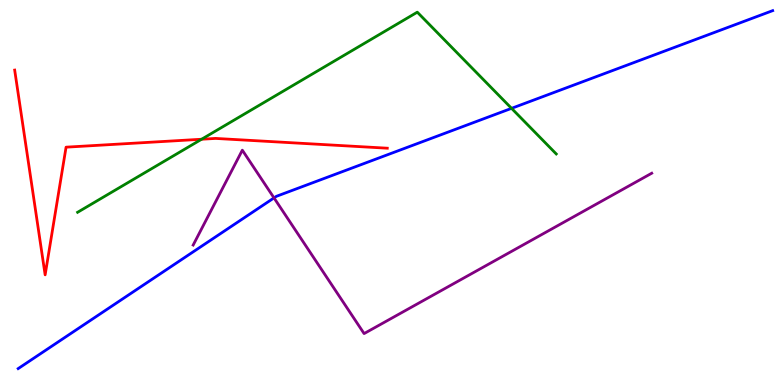[{'lines': ['blue', 'red'], 'intersections': []}, {'lines': ['green', 'red'], 'intersections': [{'x': 2.6, 'y': 6.38}]}, {'lines': ['purple', 'red'], 'intersections': []}, {'lines': ['blue', 'green'], 'intersections': [{'x': 6.6, 'y': 7.19}]}, {'lines': ['blue', 'purple'], 'intersections': [{'x': 3.54, 'y': 4.86}]}, {'lines': ['green', 'purple'], 'intersections': []}]